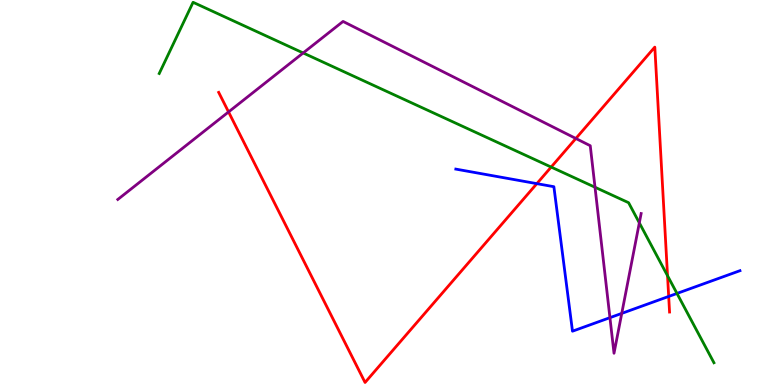[{'lines': ['blue', 'red'], 'intersections': [{'x': 6.93, 'y': 5.23}, {'x': 8.63, 'y': 2.3}]}, {'lines': ['green', 'red'], 'intersections': [{'x': 7.11, 'y': 5.66}, {'x': 8.61, 'y': 2.84}]}, {'lines': ['purple', 'red'], 'intersections': [{'x': 2.95, 'y': 7.09}, {'x': 7.43, 'y': 6.4}]}, {'lines': ['blue', 'green'], 'intersections': [{'x': 8.74, 'y': 2.38}]}, {'lines': ['blue', 'purple'], 'intersections': [{'x': 7.87, 'y': 1.75}, {'x': 8.02, 'y': 1.86}]}, {'lines': ['green', 'purple'], 'intersections': [{'x': 3.91, 'y': 8.62}, {'x': 7.68, 'y': 5.14}, {'x': 8.25, 'y': 4.21}]}]